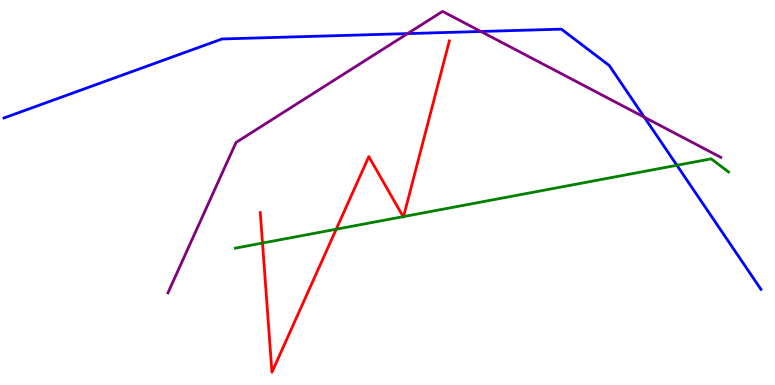[{'lines': ['blue', 'red'], 'intersections': []}, {'lines': ['green', 'red'], 'intersections': [{'x': 3.39, 'y': 3.69}, {'x': 4.34, 'y': 4.05}, {'x': 5.2, 'y': 4.37}, {'x': 5.21, 'y': 4.37}]}, {'lines': ['purple', 'red'], 'intersections': []}, {'lines': ['blue', 'green'], 'intersections': [{'x': 8.73, 'y': 5.71}]}, {'lines': ['blue', 'purple'], 'intersections': [{'x': 5.26, 'y': 9.13}, {'x': 6.2, 'y': 9.18}, {'x': 8.31, 'y': 6.96}]}, {'lines': ['green', 'purple'], 'intersections': []}]